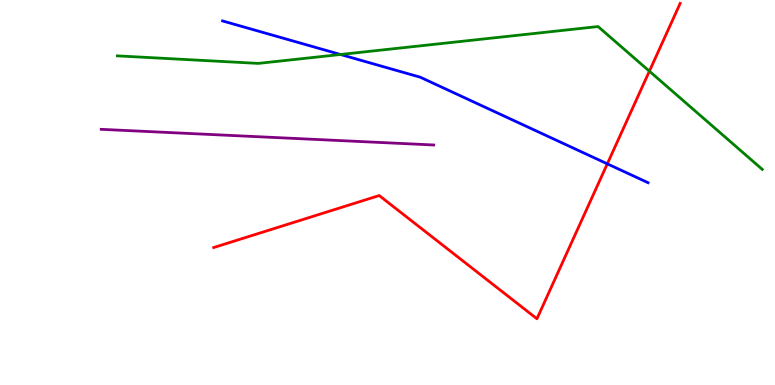[{'lines': ['blue', 'red'], 'intersections': [{'x': 7.84, 'y': 5.74}]}, {'lines': ['green', 'red'], 'intersections': [{'x': 8.38, 'y': 8.15}]}, {'lines': ['purple', 'red'], 'intersections': []}, {'lines': ['blue', 'green'], 'intersections': [{'x': 4.39, 'y': 8.58}]}, {'lines': ['blue', 'purple'], 'intersections': []}, {'lines': ['green', 'purple'], 'intersections': []}]